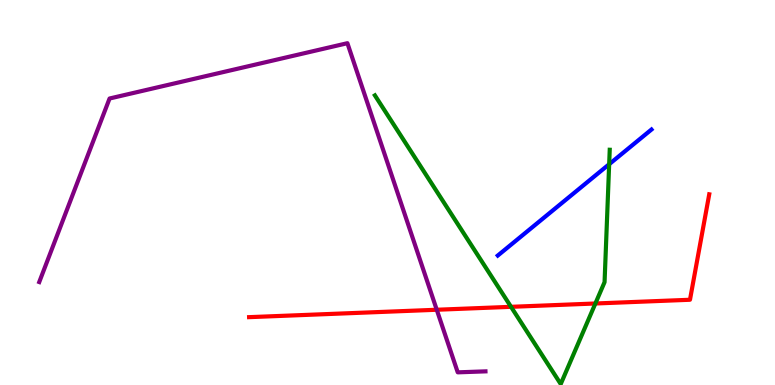[{'lines': ['blue', 'red'], 'intersections': []}, {'lines': ['green', 'red'], 'intersections': [{'x': 6.59, 'y': 2.03}, {'x': 7.68, 'y': 2.12}]}, {'lines': ['purple', 'red'], 'intersections': [{'x': 5.64, 'y': 1.95}]}, {'lines': ['blue', 'green'], 'intersections': [{'x': 7.86, 'y': 5.73}]}, {'lines': ['blue', 'purple'], 'intersections': []}, {'lines': ['green', 'purple'], 'intersections': []}]